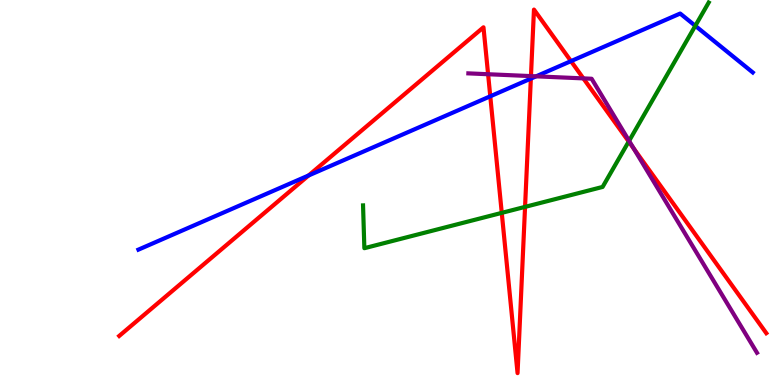[{'lines': ['blue', 'red'], 'intersections': [{'x': 3.98, 'y': 5.44}, {'x': 6.33, 'y': 7.5}, {'x': 6.85, 'y': 7.96}, {'x': 7.37, 'y': 8.41}]}, {'lines': ['green', 'red'], 'intersections': [{'x': 6.47, 'y': 4.47}, {'x': 6.77, 'y': 4.63}, {'x': 8.11, 'y': 6.32}]}, {'lines': ['purple', 'red'], 'intersections': [{'x': 6.3, 'y': 8.07}, {'x': 6.85, 'y': 8.02}, {'x': 7.53, 'y': 7.96}, {'x': 8.18, 'y': 6.14}]}, {'lines': ['blue', 'green'], 'intersections': [{'x': 8.97, 'y': 9.33}]}, {'lines': ['blue', 'purple'], 'intersections': [{'x': 6.92, 'y': 8.02}]}, {'lines': ['green', 'purple'], 'intersections': [{'x': 8.12, 'y': 6.34}]}]